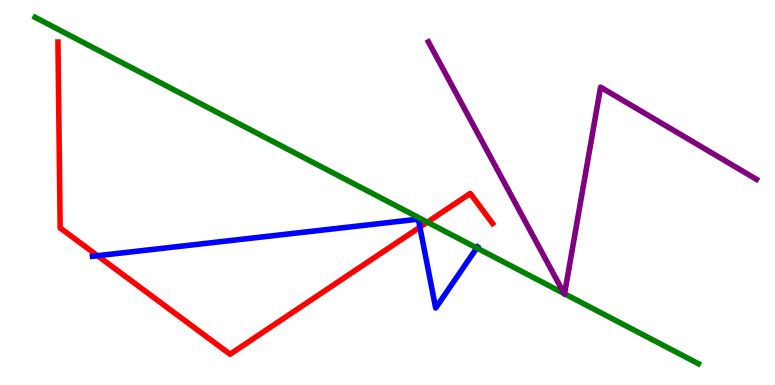[{'lines': ['blue', 'red'], 'intersections': [{'x': 1.26, 'y': 3.36}, {'x': 5.42, 'y': 4.1}]}, {'lines': ['green', 'red'], 'intersections': [{'x': 5.51, 'y': 4.23}]}, {'lines': ['purple', 'red'], 'intersections': []}, {'lines': ['blue', 'green'], 'intersections': [{'x': 6.15, 'y': 3.56}]}, {'lines': ['blue', 'purple'], 'intersections': []}, {'lines': ['green', 'purple'], 'intersections': [{'x': 7.28, 'y': 2.37}, {'x': 7.28, 'y': 2.37}]}]